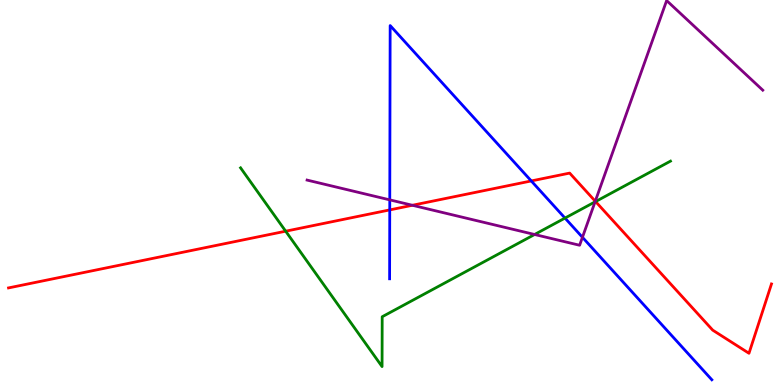[{'lines': ['blue', 'red'], 'intersections': [{'x': 5.03, 'y': 4.55}, {'x': 6.86, 'y': 5.3}]}, {'lines': ['green', 'red'], 'intersections': [{'x': 3.69, 'y': 3.99}, {'x': 7.68, 'y': 4.76}]}, {'lines': ['purple', 'red'], 'intersections': [{'x': 5.32, 'y': 4.67}, {'x': 7.68, 'y': 4.77}]}, {'lines': ['blue', 'green'], 'intersections': [{'x': 7.29, 'y': 4.34}]}, {'lines': ['blue', 'purple'], 'intersections': [{'x': 5.03, 'y': 4.81}, {'x': 7.52, 'y': 3.84}]}, {'lines': ['green', 'purple'], 'intersections': [{'x': 6.9, 'y': 3.91}, {'x': 7.68, 'y': 4.76}]}]